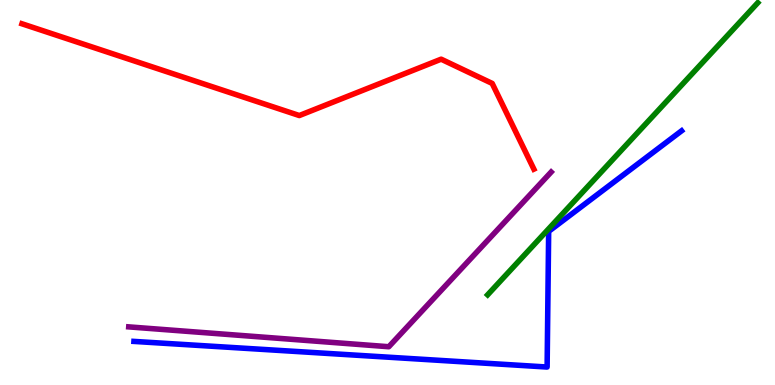[{'lines': ['blue', 'red'], 'intersections': []}, {'lines': ['green', 'red'], 'intersections': []}, {'lines': ['purple', 'red'], 'intersections': []}, {'lines': ['blue', 'green'], 'intersections': []}, {'lines': ['blue', 'purple'], 'intersections': []}, {'lines': ['green', 'purple'], 'intersections': []}]